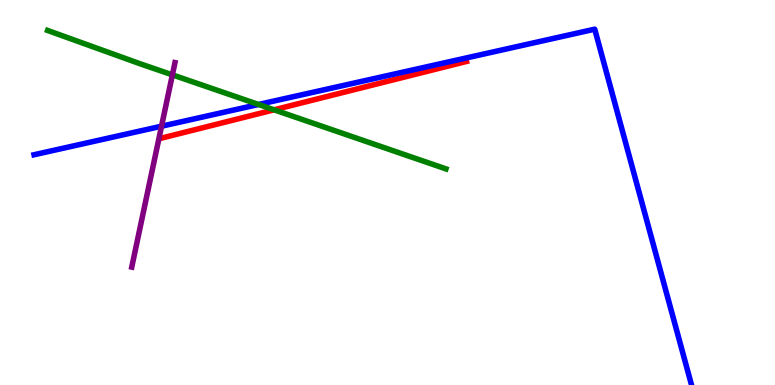[{'lines': ['blue', 'red'], 'intersections': []}, {'lines': ['green', 'red'], 'intersections': [{'x': 3.54, 'y': 7.15}]}, {'lines': ['purple', 'red'], 'intersections': []}, {'lines': ['blue', 'green'], 'intersections': [{'x': 3.34, 'y': 7.29}]}, {'lines': ['blue', 'purple'], 'intersections': [{'x': 2.08, 'y': 6.72}]}, {'lines': ['green', 'purple'], 'intersections': [{'x': 2.22, 'y': 8.06}]}]